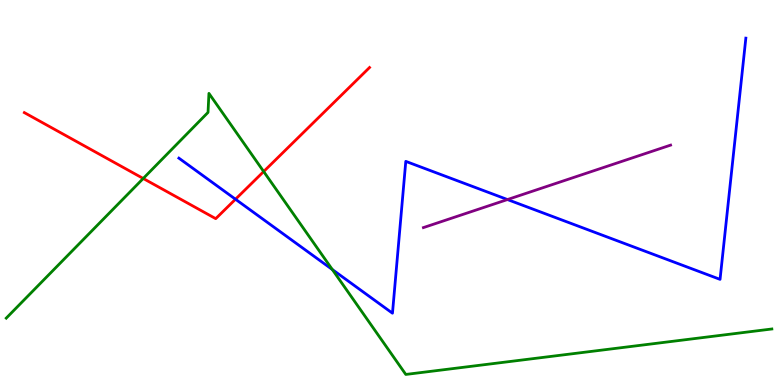[{'lines': ['blue', 'red'], 'intersections': [{'x': 3.04, 'y': 4.83}]}, {'lines': ['green', 'red'], 'intersections': [{'x': 1.85, 'y': 5.36}, {'x': 3.4, 'y': 5.54}]}, {'lines': ['purple', 'red'], 'intersections': []}, {'lines': ['blue', 'green'], 'intersections': [{'x': 4.29, 'y': 3.0}]}, {'lines': ['blue', 'purple'], 'intersections': [{'x': 6.55, 'y': 4.82}]}, {'lines': ['green', 'purple'], 'intersections': []}]